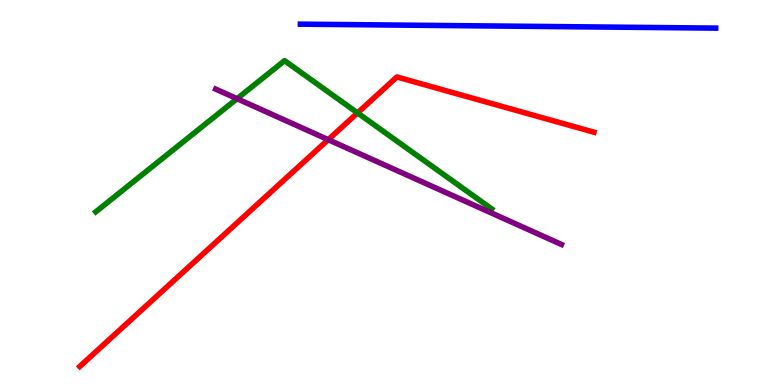[{'lines': ['blue', 'red'], 'intersections': []}, {'lines': ['green', 'red'], 'intersections': [{'x': 4.61, 'y': 7.07}]}, {'lines': ['purple', 'red'], 'intersections': [{'x': 4.24, 'y': 6.37}]}, {'lines': ['blue', 'green'], 'intersections': []}, {'lines': ['blue', 'purple'], 'intersections': []}, {'lines': ['green', 'purple'], 'intersections': [{'x': 3.06, 'y': 7.44}]}]